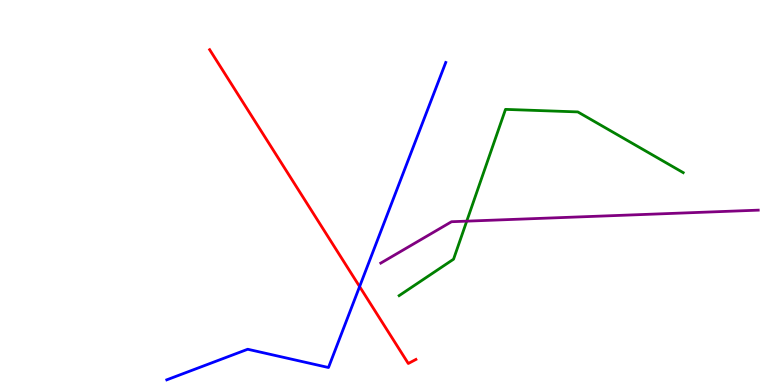[{'lines': ['blue', 'red'], 'intersections': [{'x': 4.64, 'y': 2.56}]}, {'lines': ['green', 'red'], 'intersections': []}, {'lines': ['purple', 'red'], 'intersections': []}, {'lines': ['blue', 'green'], 'intersections': []}, {'lines': ['blue', 'purple'], 'intersections': []}, {'lines': ['green', 'purple'], 'intersections': [{'x': 6.02, 'y': 4.26}]}]